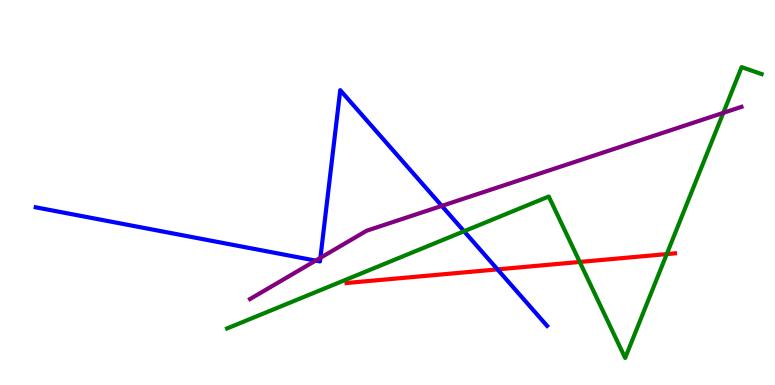[{'lines': ['blue', 'red'], 'intersections': [{'x': 6.42, 'y': 3.0}]}, {'lines': ['green', 'red'], 'intersections': [{'x': 7.48, 'y': 3.2}, {'x': 8.6, 'y': 3.4}]}, {'lines': ['purple', 'red'], 'intersections': []}, {'lines': ['blue', 'green'], 'intersections': [{'x': 5.99, 'y': 3.99}]}, {'lines': ['blue', 'purple'], 'intersections': [{'x': 4.07, 'y': 3.23}, {'x': 4.13, 'y': 3.3}, {'x': 5.7, 'y': 4.65}]}, {'lines': ['green', 'purple'], 'intersections': [{'x': 9.33, 'y': 7.07}]}]